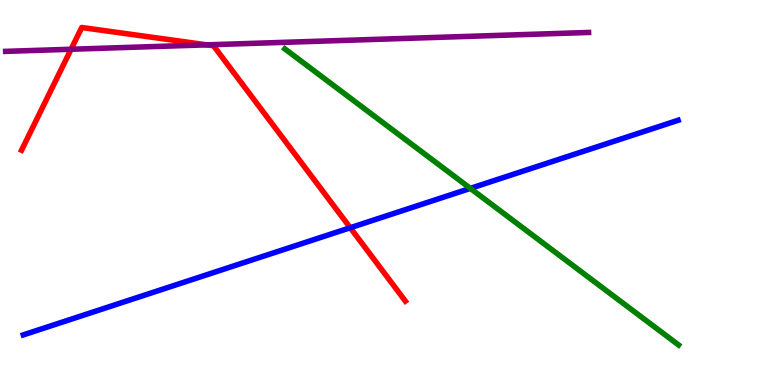[{'lines': ['blue', 'red'], 'intersections': [{'x': 4.52, 'y': 4.08}]}, {'lines': ['green', 'red'], 'intersections': []}, {'lines': ['purple', 'red'], 'intersections': [{'x': 0.917, 'y': 8.72}, {'x': 2.67, 'y': 8.84}]}, {'lines': ['blue', 'green'], 'intersections': [{'x': 6.07, 'y': 5.11}]}, {'lines': ['blue', 'purple'], 'intersections': []}, {'lines': ['green', 'purple'], 'intersections': []}]